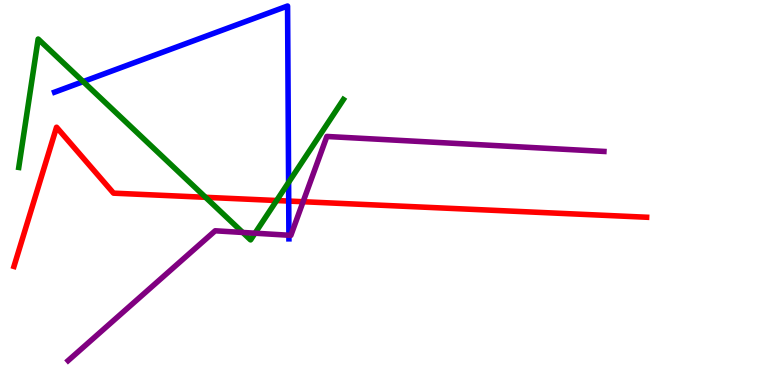[{'lines': ['blue', 'red'], 'intersections': [{'x': 3.73, 'y': 4.78}]}, {'lines': ['green', 'red'], 'intersections': [{'x': 2.65, 'y': 4.88}, {'x': 3.57, 'y': 4.79}]}, {'lines': ['purple', 'red'], 'intersections': [{'x': 3.91, 'y': 4.76}]}, {'lines': ['blue', 'green'], 'intersections': [{'x': 1.07, 'y': 7.88}, {'x': 3.72, 'y': 5.26}]}, {'lines': ['blue', 'purple'], 'intersections': [{'x': 3.73, 'y': 3.89}]}, {'lines': ['green', 'purple'], 'intersections': [{'x': 3.13, 'y': 3.96}, {'x': 3.29, 'y': 3.94}]}]